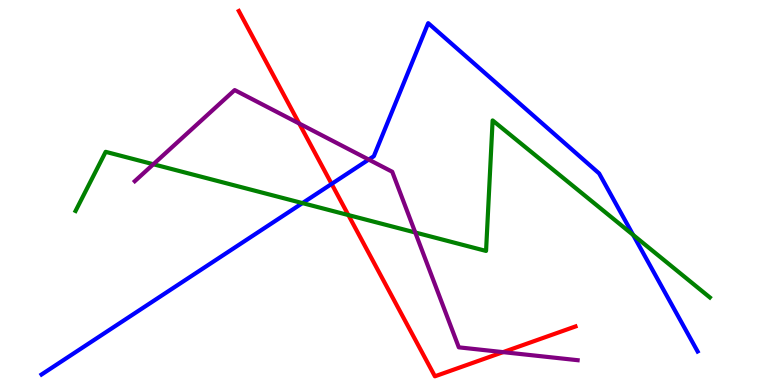[{'lines': ['blue', 'red'], 'intersections': [{'x': 4.28, 'y': 5.22}]}, {'lines': ['green', 'red'], 'intersections': [{'x': 4.49, 'y': 4.41}]}, {'lines': ['purple', 'red'], 'intersections': [{'x': 3.86, 'y': 6.79}, {'x': 6.49, 'y': 0.854}]}, {'lines': ['blue', 'green'], 'intersections': [{'x': 3.9, 'y': 4.72}, {'x': 8.17, 'y': 3.9}]}, {'lines': ['blue', 'purple'], 'intersections': [{'x': 4.76, 'y': 5.86}]}, {'lines': ['green', 'purple'], 'intersections': [{'x': 1.98, 'y': 5.73}, {'x': 5.36, 'y': 3.96}]}]